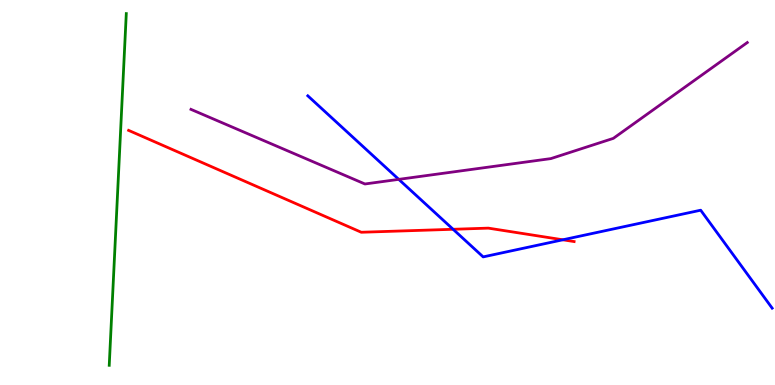[{'lines': ['blue', 'red'], 'intersections': [{'x': 5.85, 'y': 4.04}, {'x': 7.26, 'y': 3.77}]}, {'lines': ['green', 'red'], 'intersections': []}, {'lines': ['purple', 'red'], 'intersections': []}, {'lines': ['blue', 'green'], 'intersections': []}, {'lines': ['blue', 'purple'], 'intersections': [{'x': 5.15, 'y': 5.34}]}, {'lines': ['green', 'purple'], 'intersections': []}]